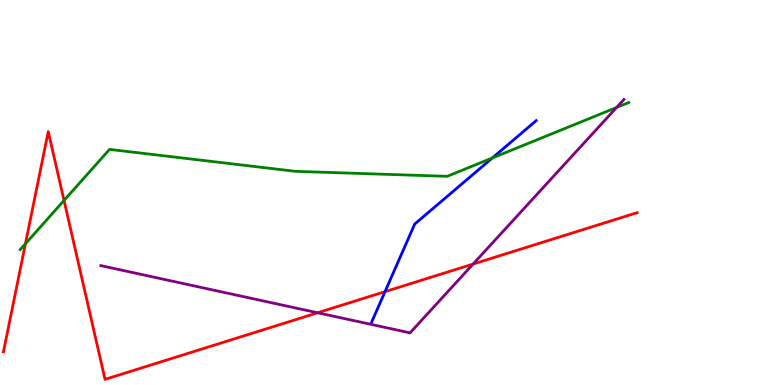[{'lines': ['blue', 'red'], 'intersections': [{'x': 4.97, 'y': 2.42}]}, {'lines': ['green', 'red'], 'intersections': [{'x': 0.328, 'y': 3.67}, {'x': 0.826, 'y': 4.79}]}, {'lines': ['purple', 'red'], 'intersections': [{'x': 4.1, 'y': 1.88}, {'x': 6.1, 'y': 3.14}]}, {'lines': ['blue', 'green'], 'intersections': [{'x': 6.35, 'y': 5.9}]}, {'lines': ['blue', 'purple'], 'intersections': []}, {'lines': ['green', 'purple'], 'intersections': [{'x': 7.96, 'y': 7.21}]}]